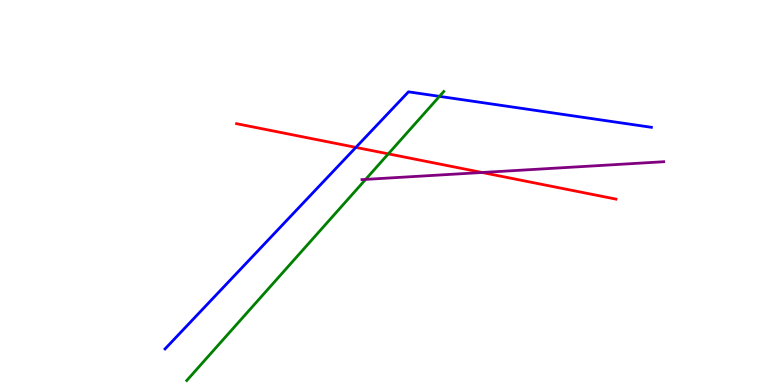[{'lines': ['blue', 'red'], 'intersections': [{'x': 4.59, 'y': 6.17}]}, {'lines': ['green', 'red'], 'intersections': [{'x': 5.01, 'y': 6.0}]}, {'lines': ['purple', 'red'], 'intersections': [{'x': 6.22, 'y': 5.52}]}, {'lines': ['blue', 'green'], 'intersections': [{'x': 5.67, 'y': 7.5}]}, {'lines': ['blue', 'purple'], 'intersections': []}, {'lines': ['green', 'purple'], 'intersections': [{'x': 4.72, 'y': 5.34}]}]